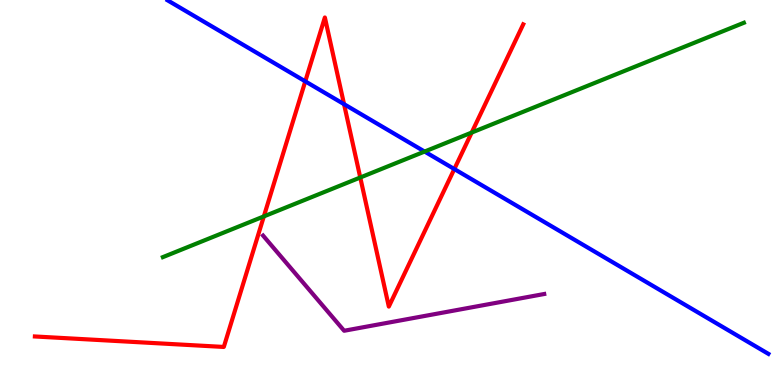[{'lines': ['blue', 'red'], 'intersections': [{'x': 3.94, 'y': 7.89}, {'x': 4.44, 'y': 7.29}, {'x': 5.86, 'y': 5.61}]}, {'lines': ['green', 'red'], 'intersections': [{'x': 3.4, 'y': 4.38}, {'x': 4.65, 'y': 5.39}, {'x': 6.09, 'y': 6.56}]}, {'lines': ['purple', 'red'], 'intersections': []}, {'lines': ['blue', 'green'], 'intersections': [{'x': 5.48, 'y': 6.06}]}, {'lines': ['blue', 'purple'], 'intersections': []}, {'lines': ['green', 'purple'], 'intersections': []}]